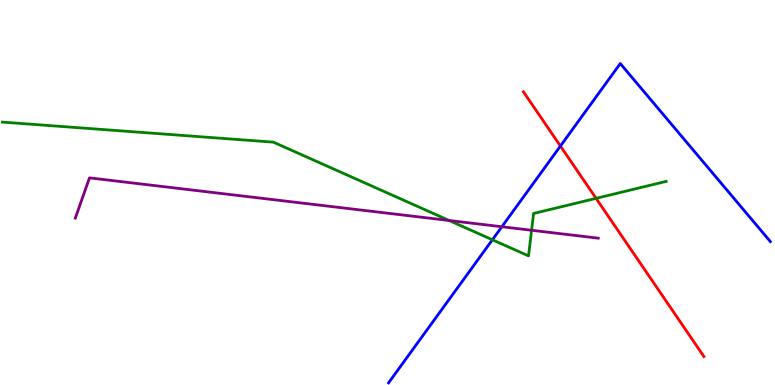[{'lines': ['blue', 'red'], 'intersections': [{'x': 7.23, 'y': 6.21}]}, {'lines': ['green', 'red'], 'intersections': [{'x': 7.69, 'y': 4.85}]}, {'lines': ['purple', 'red'], 'intersections': []}, {'lines': ['blue', 'green'], 'intersections': [{'x': 6.35, 'y': 3.77}]}, {'lines': ['blue', 'purple'], 'intersections': [{'x': 6.48, 'y': 4.11}]}, {'lines': ['green', 'purple'], 'intersections': [{'x': 5.8, 'y': 4.27}, {'x': 6.86, 'y': 4.02}]}]